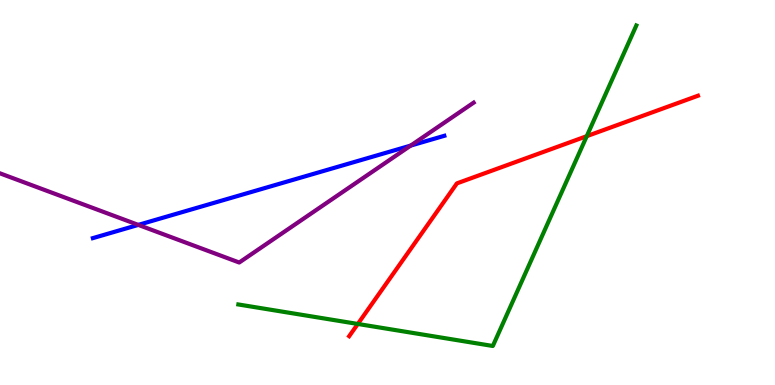[{'lines': ['blue', 'red'], 'intersections': []}, {'lines': ['green', 'red'], 'intersections': [{'x': 4.62, 'y': 1.59}, {'x': 7.57, 'y': 6.46}]}, {'lines': ['purple', 'red'], 'intersections': []}, {'lines': ['blue', 'green'], 'intersections': []}, {'lines': ['blue', 'purple'], 'intersections': [{'x': 1.78, 'y': 4.16}, {'x': 5.3, 'y': 6.22}]}, {'lines': ['green', 'purple'], 'intersections': []}]